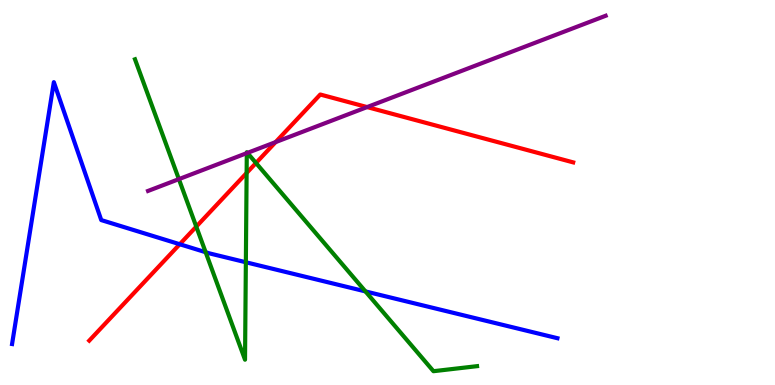[{'lines': ['blue', 'red'], 'intersections': [{'x': 2.32, 'y': 3.66}]}, {'lines': ['green', 'red'], 'intersections': [{'x': 2.53, 'y': 4.11}, {'x': 3.18, 'y': 5.51}, {'x': 3.3, 'y': 5.77}]}, {'lines': ['purple', 'red'], 'intersections': [{'x': 3.56, 'y': 6.31}, {'x': 4.74, 'y': 7.22}]}, {'lines': ['blue', 'green'], 'intersections': [{'x': 2.65, 'y': 3.45}, {'x': 3.17, 'y': 3.19}, {'x': 4.72, 'y': 2.43}]}, {'lines': ['blue', 'purple'], 'intersections': []}, {'lines': ['green', 'purple'], 'intersections': [{'x': 2.31, 'y': 5.35}, {'x': 3.18, 'y': 6.02}, {'x': 3.19, 'y': 6.03}]}]